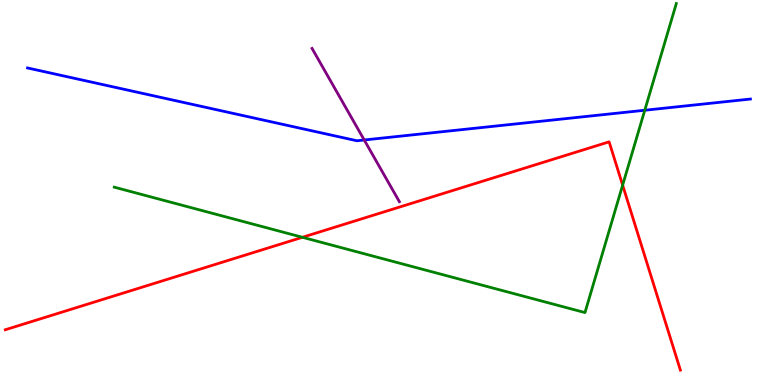[{'lines': ['blue', 'red'], 'intersections': []}, {'lines': ['green', 'red'], 'intersections': [{'x': 3.9, 'y': 3.84}, {'x': 8.03, 'y': 5.19}]}, {'lines': ['purple', 'red'], 'intersections': []}, {'lines': ['blue', 'green'], 'intersections': [{'x': 8.32, 'y': 7.14}]}, {'lines': ['blue', 'purple'], 'intersections': [{'x': 4.7, 'y': 6.36}]}, {'lines': ['green', 'purple'], 'intersections': []}]